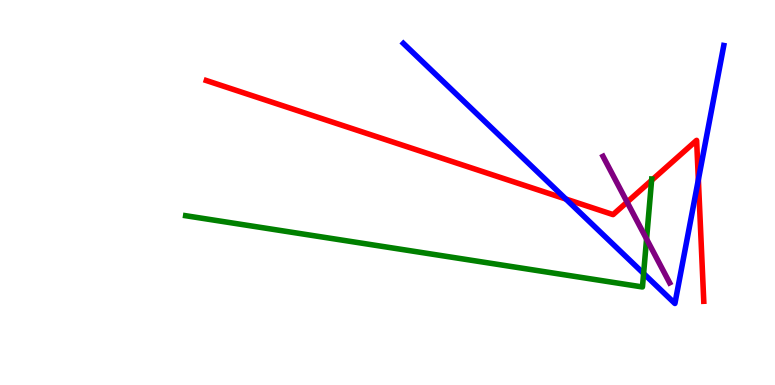[{'lines': ['blue', 'red'], 'intersections': [{'x': 7.3, 'y': 4.83}, {'x': 9.01, 'y': 5.33}]}, {'lines': ['green', 'red'], 'intersections': [{'x': 8.41, 'y': 5.32}]}, {'lines': ['purple', 'red'], 'intersections': [{'x': 8.09, 'y': 4.75}]}, {'lines': ['blue', 'green'], 'intersections': [{'x': 8.3, 'y': 2.9}]}, {'lines': ['blue', 'purple'], 'intersections': []}, {'lines': ['green', 'purple'], 'intersections': [{'x': 8.34, 'y': 3.79}]}]